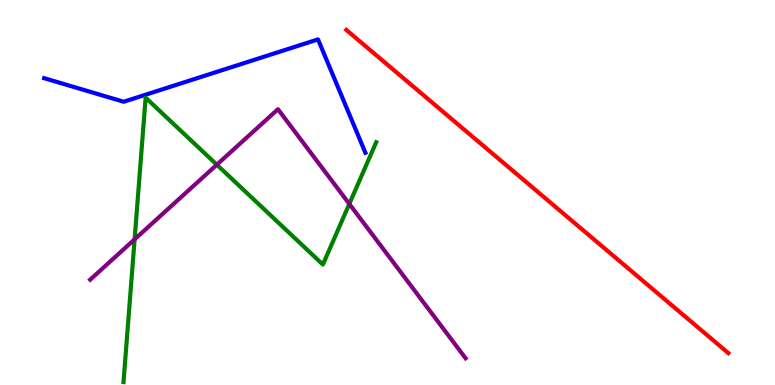[{'lines': ['blue', 'red'], 'intersections': []}, {'lines': ['green', 'red'], 'intersections': []}, {'lines': ['purple', 'red'], 'intersections': []}, {'lines': ['blue', 'green'], 'intersections': []}, {'lines': ['blue', 'purple'], 'intersections': []}, {'lines': ['green', 'purple'], 'intersections': [{'x': 1.74, 'y': 3.78}, {'x': 2.8, 'y': 5.72}, {'x': 4.51, 'y': 4.7}]}]